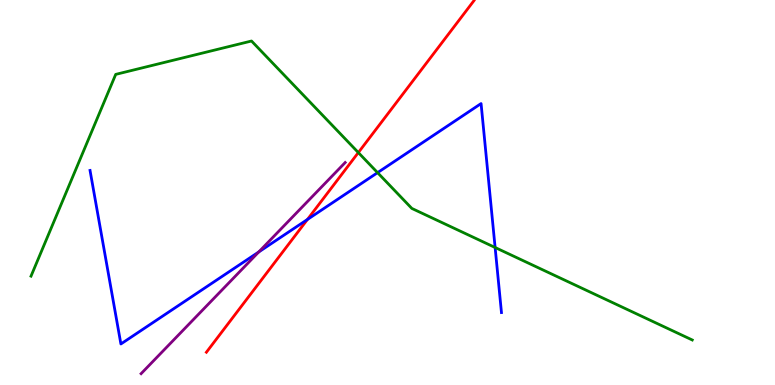[{'lines': ['blue', 'red'], 'intersections': [{'x': 3.97, 'y': 4.3}]}, {'lines': ['green', 'red'], 'intersections': [{'x': 4.62, 'y': 6.04}]}, {'lines': ['purple', 'red'], 'intersections': []}, {'lines': ['blue', 'green'], 'intersections': [{'x': 4.87, 'y': 5.52}, {'x': 6.39, 'y': 3.57}]}, {'lines': ['blue', 'purple'], 'intersections': [{'x': 3.34, 'y': 3.46}]}, {'lines': ['green', 'purple'], 'intersections': []}]